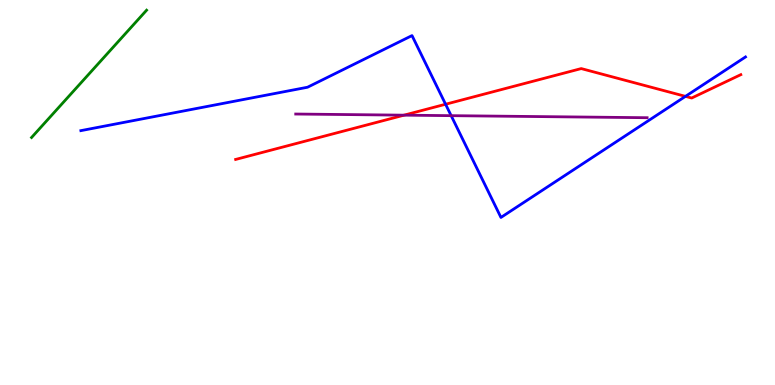[{'lines': ['blue', 'red'], 'intersections': [{'x': 5.75, 'y': 7.29}, {'x': 8.84, 'y': 7.5}]}, {'lines': ['green', 'red'], 'intersections': []}, {'lines': ['purple', 'red'], 'intersections': [{'x': 5.21, 'y': 7.01}]}, {'lines': ['blue', 'green'], 'intersections': []}, {'lines': ['blue', 'purple'], 'intersections': [{'x': 5.82, 'y': 7.0}]}, {'lines': ['green', 'purple'], 'intersections': []}]